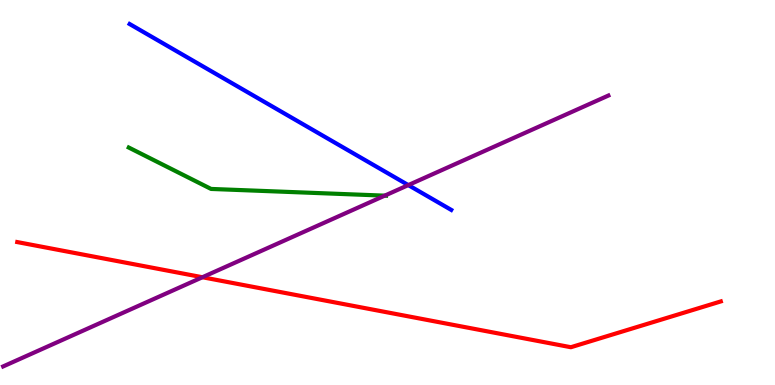[{'lines': ['blue', 'red'], 'intersections': []}, {'lines': ['green', 'red'], 'intersections': []}, {'lines': ['purple', 'red'], 'intersections': [{'x': 2.61, 'y': 2.8}]}, {'lines': ['blue', 'green'], 'intersections': []}, {'lines': ['blue', 'purple'], 'intersections': [{'x': 5.27, 'y': 5.19}]}, {'lines': ['green', 'purple'], 'intersections': [{'x': 4.96, 'y': 4.92}]}]